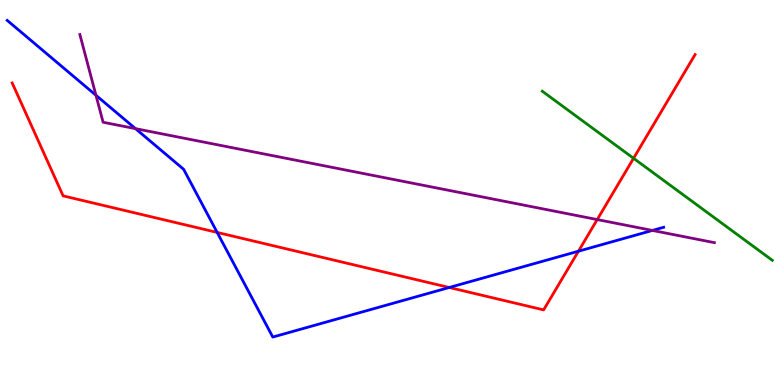[{'lines': ['blue', 'red'], 'intersections': [{'x': 2.8, 'y': 3.96}, {'x': 5.8, 'y': 2.53}, {'x': 7.46, 'y': 3.48}]}, {'lines': ['green', 'red'], 'intersections': [{'x': 8.17, 'y': 5.89}]}, {'lines': ['purple', 'red'], 'intersections': [{'x': 7.71, 'y': 4.3}]}, {'lines': ['blue', 'green'], 'intersections': []}, {'lines': ['blue', 'purple'], 'intersections': [{'x': 1.24, 'y': 7.53}, {'x': 1.75, 'y': 6.66}, {'x': 8.42, 'y': 4.01}]}, {'lines': ['green', 'purple'], 'intersections': []}]